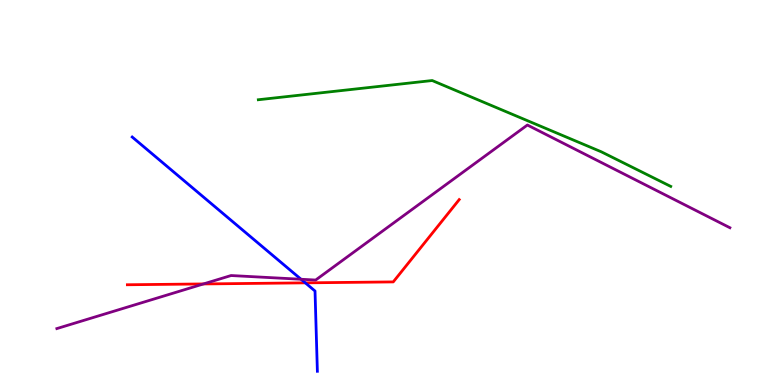[{'lines': ['blue', 'red'], 'intersections': [{'x': 3.94, 'y': 2.65}]}, {'lines': ['green', 'red'], 'intersections': []}, {'lines': ['purple', 'red'], 'intersections': [{'x': 2.63, 'y': 2.62}]}, {'lines': ['blue', 'green'], 'intersections': []}, {'lines': ['blue', 'purple'], 'intersections': [{'x': 3.88, 'y': 2.75}]}, {'lines': ['green', 'purple'], 'intersections': []}]